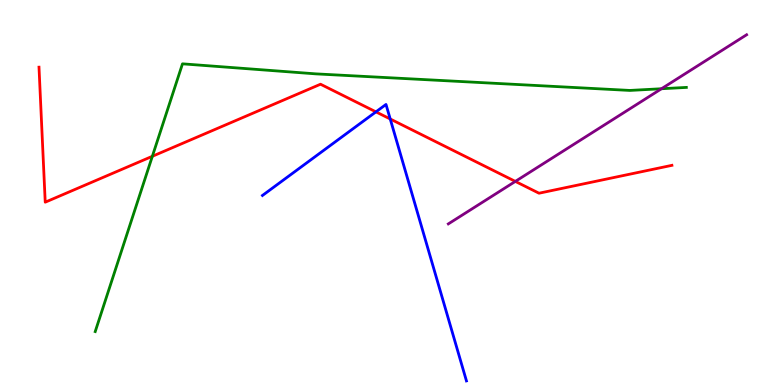[{'lines': ['blue', 'red'], 'intersections': [{'x': 4.85, 'y': 7.09}, {'x': 5.04, 'y': 6.91}]}, {'lines': ['green', 'red'], 'intersections': [{'x': 1.97, 'y': 5.94}]}, {'lines': ['purple', 'red'], 'intersections': [{'x': 6.65, 'y': 5.29}]}, {'lines': ['blue', 'green'], 'intersections': []}, {'lines': ['blue', 'purple'], 'intersections': []}, {'lines': ['green', 'purple'], 'intersections': [{'x': 8.54, 'y': 7.69}]}]